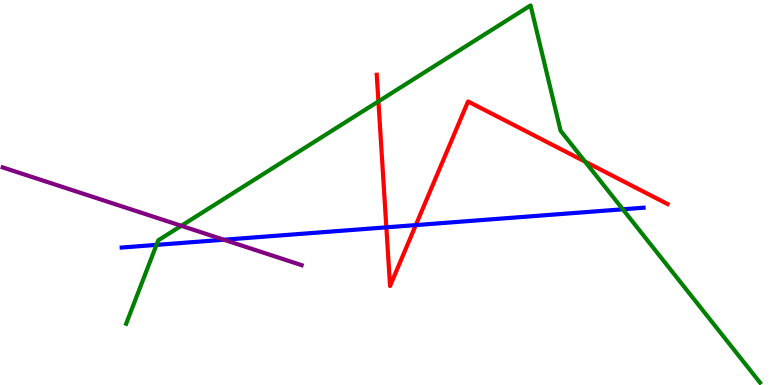[{'lines': ['blue', 'red'], 'intersections': [{'x': 4.99, 'y': 4.1}, {'x': 5.37, 'y': 4.15}]}, {'lines': ['green', 'red'], 'intersections': [{'x': 4.88, 'y': 7.37}, {'x': 7.55, 'y': 5.8}]}, {'lines': ['purple', 'red'], 'intersections': []}, {'lines': ['blue', 'green'], 'intersections': [{'x': 2.02, 'y': 3.64}, {'x': 8.04, 'y': 4.56}]}, {'lines': ['blue', 'purple'], 'intersections': [{'x': 2.89, 'y': 3.77}]}, {'lines': ['green', 'purple'], 'intersections': [{'x': 2.34, 'y': 4.14}]}]